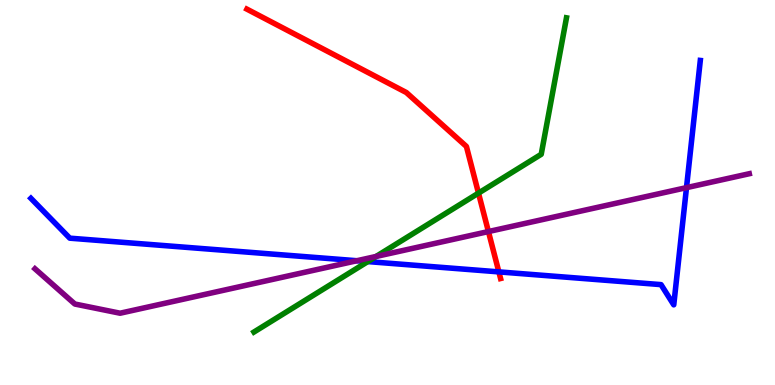[{'lines': ['blue', 'red'], 'intersections': [{'x': 6.44, 'y': 2.94}]}, {'lines': ['green', 'red'], 'intersections': [{'x': 6.17, 'y': 4.98}]}, {'lines': ['purple', 'red'], 'intersections': [{'x': 6.3, 'y': 3.99}]}, {'lines': ['blue', 'green'], 'intersections': [{'x': 4.75, 'y': 3.21}]}, {'lines': ['blue', 'purple'], 'intersections': [{'x': 4.6, 'y': 3.23}, {'x': 8.86, 'y': 5.13}]}, {'lines': ['green', 'purple'], 'intersections': [{'x': 4.85, 'y': 3.34}]}]